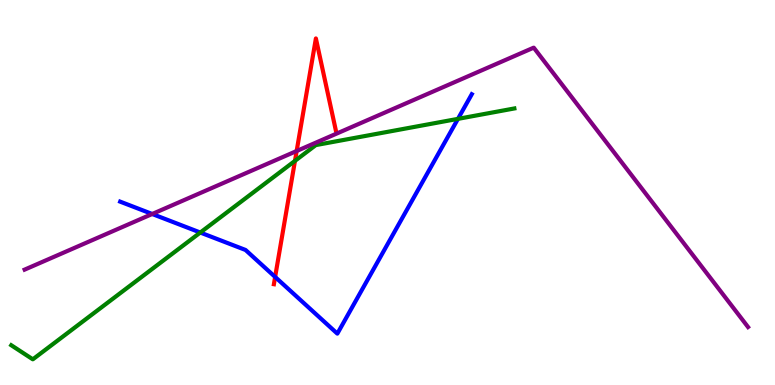[{'lines': ['blue', 'red'], 'intersections': [{'x': 3.55, 'y': 2.81}]}, {'lines': ['green', 'red'], 'intersections': [{'x': 3.81, 'y': 5.82}]}, {'lines': ['purple', 'red'], 'intersections': [{'x': 3.83, 'y': 6.08}]}, {'lines': ['blue', 'green'], 'intersections': [{'x': 2.58, 'y': 3.96}, {'x': 5.91, 'y': 6.91}]}, {'lines': ['blue', 'purple'], 'intersections': [{'x': 1.96, 'y': 4.44}]}, {'lines': ['green', 'purple'], 'intersections': []}]